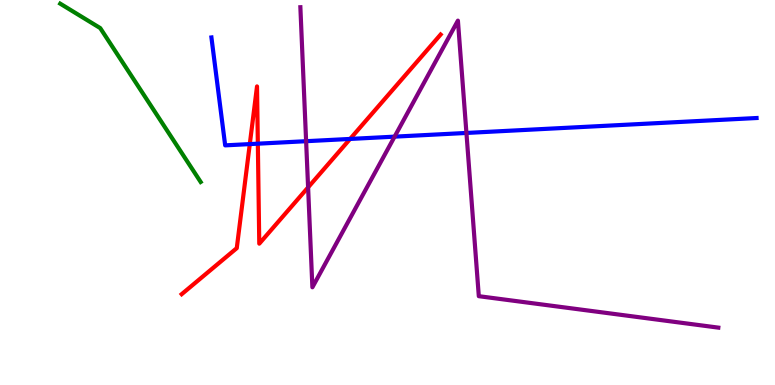[{'lines': ['blue', 'red'], 'intersections': [{'x': 3.22, 'y': 6.26}, {'x': 3.33, 'y': 6.27}, {'x': 4.52, 'y': 6.39}]}, {'lines': ['green', 'red'], 'intersections': []}, {'lines': ['purple', 'red'], 'intersections': [{'x': 3.98, 'y': 5.13}]}, {'lines': ['blue', 'green'], 'intersections': []}, {'lines': ['blue', 'purple'], 'intersections': [{'x': 3.95, 'y': 6.33}, {'x': 5.09, 'y': 6.45}, {'x': 6.02, 'y': 6.55}]}, {'lines': ['green', 'purple'], 'intersections': []}]